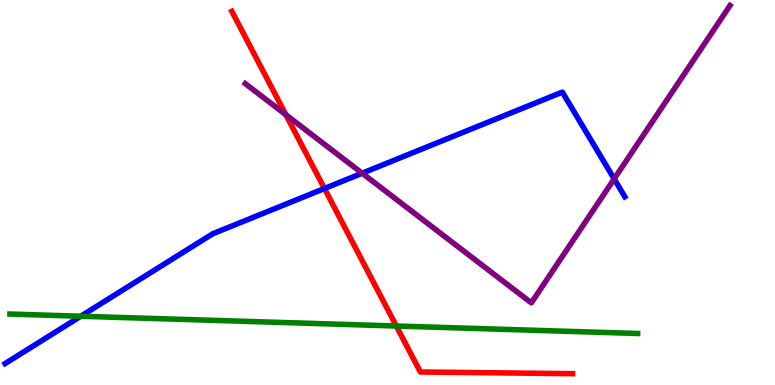[{'lines': ['blue', 'red'], 'intersections': [{'x': 4.19, 'y': 5.1}]}, {'lines': ['green', 'red'], 'intersections': [{'x': 5.11, 'y': 1.53}]}, {'lines': ['purple', 'red'], 'intersections': [{'x': 3.69, 'y': 7.02}]}, {'lines': ['blue', 'green'], 'intersections': [{'x': 1.04, 'y': 1.79}]}, {'lines': ['blue', 'purple'], 'intersections': [{'x': 4.67, 'y': 5.5}, {'x': 7.92, 'y': 5.35}]}, {'lines': ['green', 'purple'], 'intersections': []}]